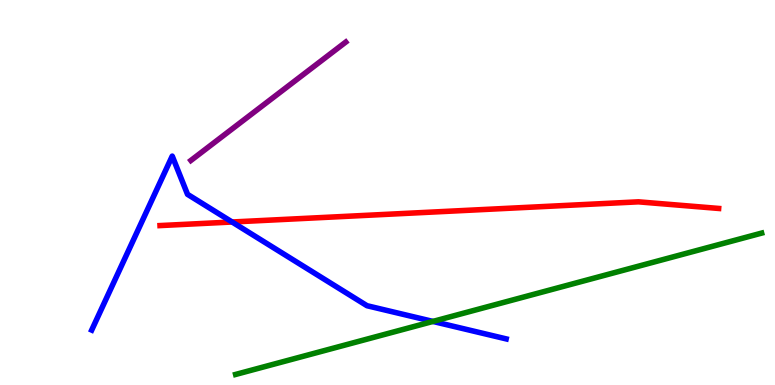[{'lines': ['blue', 'red'], 'intersections': [{'x': 2.99, 'y': 4.23}]}, {'lines': ['green', 'red'], 'intersections': []}, {'lines': ['purple', 'red'], 'intersections': []}, {'lines': ['blue', 'green'], 'intersections': [{'x': 5.59, 'y': 1.65}]}, {'lines': ['blue', 'purple'], 'intersections': []}, {'lines': ['green', 'purple'], 'intersections': []}]